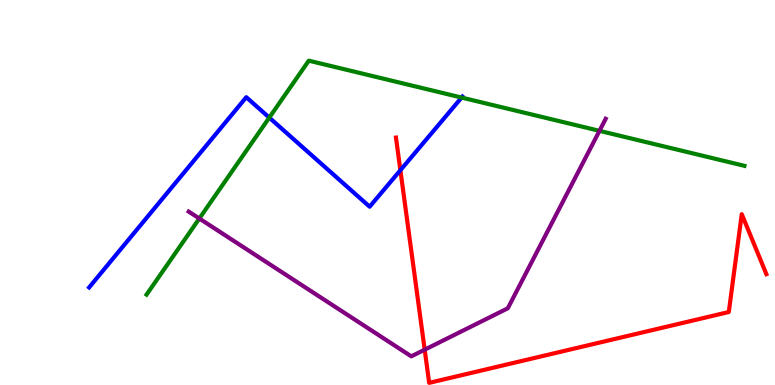[{'lines': ['blue', 'red'], 'intersections': [{'x': 5.17, 'y': 5.58}]}, {'lines': ['green', 'red'], 'intersections': []}, {'lines': ['purple', 'red'], 'intersections': [{'x': 5.48, 'y': 0.917}]}, {'lines': ['blue', 'green'], 'intersections': [{'x': 3.47, 'y': 6.94}, {'x': 5.96, 'y': 7.47}]}, {'lines': ['blue', 'purple'], 'intersections': []}, {'lines': ['green', 'purple'], 'intersections': [{'x': 2.57, 'y': 4.32}, {'x': 7.74, 'y': 6.6}]}]